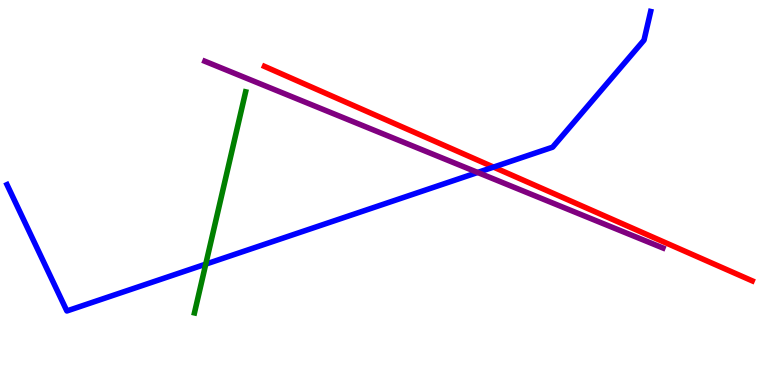[{'lines': ['blue', 'red'], 'intersections': [{'x': 6.37, 'y': 5.66}]}, {'lines': ['green', 'red'], 'intersections': []}, {'lines': ['purple', 'red'], 'intersections': []}, {'lines': ['blue', 'green'], 'intersections': [{'x': 2.65, 'y': 3.14}]}, {'lines': ['blue', 'purple'], 'intersections': [{'x': 6.16, 'y': 5.52}]}, {'lines': ['green', 'purple'], 'intersections': []}]